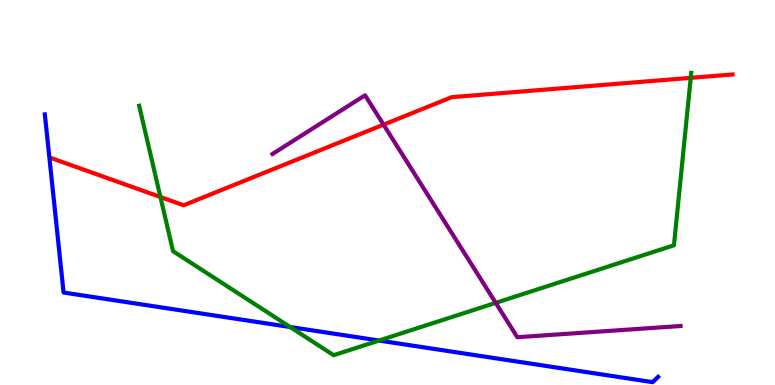[{'lines': ['blue', 'red'], 'intersections': []}, {'lines': ['green', 'red'], 'intersections': [{'x': 2.07, 'y': 4.88}, {'x': 8.91, 'y': 7.98}]}, {'lines': ['purple', 'red'], 'intersections': [{'x': 4.95, 'y': 6.76}]}, {'lines': ['blue', 'green'], 'intersections': [{'x': 3.74, 'y': 1.51}, {'x': 4.89, 'y': 1.15}]}, {'lines': ['blue', 'purple'], 'intersections': []}, {'lines': ['green', 'purple'], 'intersections': [{'x': 6.4, 'y': 2.13}]}]